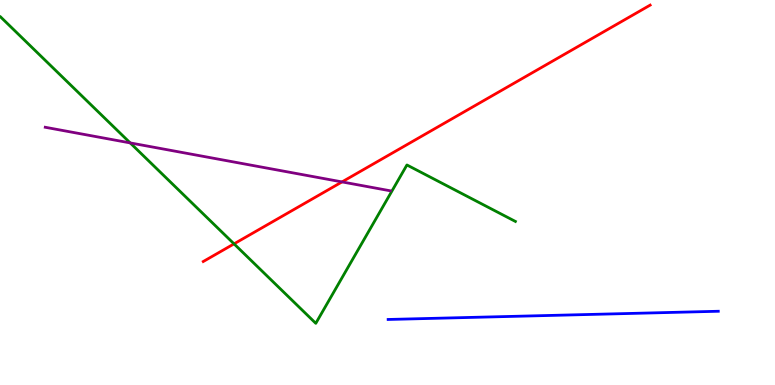[{'lines': ['blue', 'red'], 'intersections': []}, {'lines': ['green', 'red'], 'intersections': [{'x': 3.02, 'y': 3.67}]}, {'lines': ['purple', 'red'], 'intersections': [{'x': 4.41, 'y': 5.28}]}, {'lines': ['blue', 'green'], 'intersections': []}, {'lines': ['blue', 'purple'], 'intersections': []}, {'lines': ['green', 'purple'], 'intersections': [{'x': 1.68, 'y': 6.29}]}]